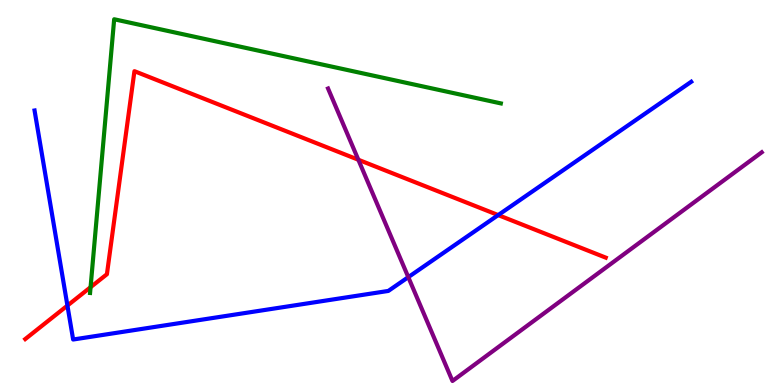[{'lines': ['blue', 'red'], 'intersections': [{'x': 0.87, 'y': 2.06}, {'x': 6.43, 'y': 4.41}]}, {'lines': ['green', 'red'], 'intersections': [{'x': 1.17, 'y': 2.54}]}, {'lines': ['purple', 'red'], 'intersections': [{'x': 4.62, 'y': 5.85}]}, {'lines': ['blue', 'green'], 'intersections': []}, {'lines': ['blue', 'purple'], 'intersections': [{'x': 5.27, 'y': 2.8}]}, {'lines': ['green', 'purple'], 'intersections': []}]